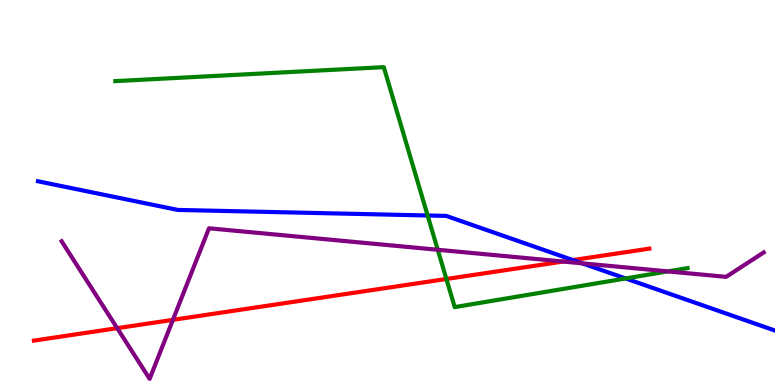[{'lines': ['blue', 'red'], 'intersections': [{'x': 7.39, 'y': 3.24}]}, {'lines': ['green', 'red'], 'intersections': [{'x': 5.76, 'y': 2.75}]}, {'lines': ['purple', 'red'], 'intersections': [{'x': 1.51, 'y': 1.48}, {'x': 2.23, 'y': 1.69}, {'x': 7.27, 'y': 3.21}]}, {'lines': ['blue', 'green'], 'intersections': [{'x': 5.52, 'y': 4.4}, {'x': 8.07, 'y': 2.77}]}, {'lines': ['blue', 'purple'], 'intersections': [{'x': 7.51, 'y': 3.16}]}, {'lines': ['green', 'purple'], 'intersections': [{'x': 5.65, 'y': 3.51}, {'x': 8.62, 'y': 2.95}]}]